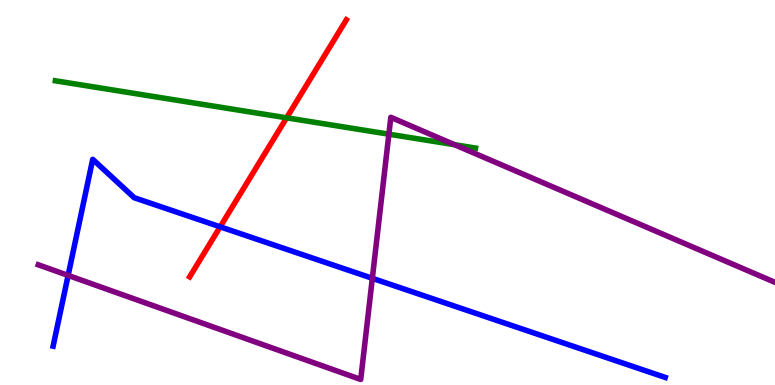[{'lines': ['blue', 'red'], 'intersections': [{'x': 2.84, 'y': 4.11}]}, {'lines': ['green', 'red'], 'intersections': [{'x': 3.7, 'y': 6.94}]}, {'lines': ['purple', 'red'], 'intersections': []}, {'lines': ['blue', 'green'], 'intersections': []}, {'lines': ['blue', 'purple'], 'intersections': [{'x': 0.879, 'y': 2.85}, {'x': 4.8, 'y': 2.77}]}, {'lines': ['green', 'purple'], 'intersections': [{'x': 5.02, 'y': 6.51}, {'x': 5.87, 'y': 6.24}]}]